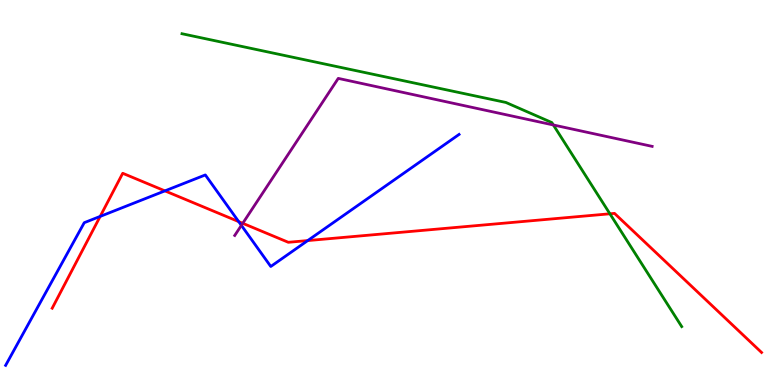[{'lines': ['blue', 'red'], 'intersections': [{'x': 1.29, 'y': 4.38}, {'x': 2.13, 'y': 5.04}, {'x': 3.08, 'y': 4.24}, {'x': 3.97, 'y': 3.75}]}, {'lines': ['green', 'red'], 'intersections': [{'x': 7.87, 'y': 4.45}]}, {'lines': ['purple', 'red'], 'intersections': [{'x': 3.13, 'y': 4.2}]}, {'lines': ['blue', 'green'], 'intersections': []}, {'lines': ['blue', 'purple'], 'intersections': [{'x': 3.11, 'y': 4.15}]}, {'lines': ['green', 'purple'], 'intersections': [{'x': 7.14, 'y': 6.75}]}]